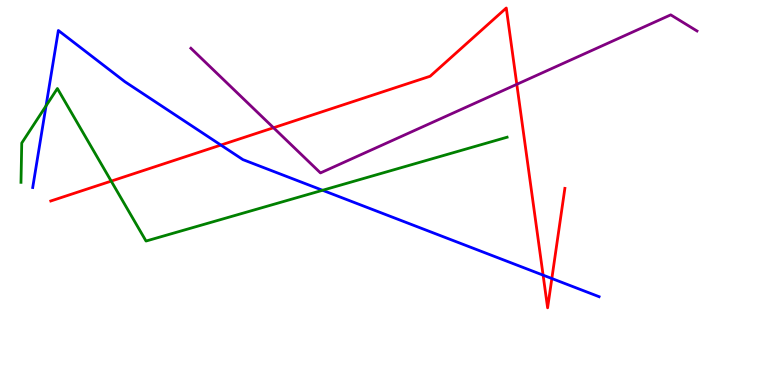[{'lines': ['blue', 'red'], 'intersections': [{'x': 2.85, 'y': 6.23}, {'x': 7.01, 'y': 2.85}, {'x': 7.12, 'y': 2.77}]}, {'lines': ['green', 'red'], 'intersections': [{'x': 1.43, 'y': 5.3}]}, {'lines': ['purple', 'red'], 'intersections': [{'x': 3.53, 'y': 6.68}, {'x': 6.67, 'y': 7.81}]}, {'lines': ['blue', 'green'], 'intersections': [{'x': 0.594, 'y': 7.25}, {'x': 4.16, 'y': 5.06}]}, {'lines': ['blue', 'purple'], 'intersections': []}, {'lines': ['green', 'purple'], 'intersections': []}]